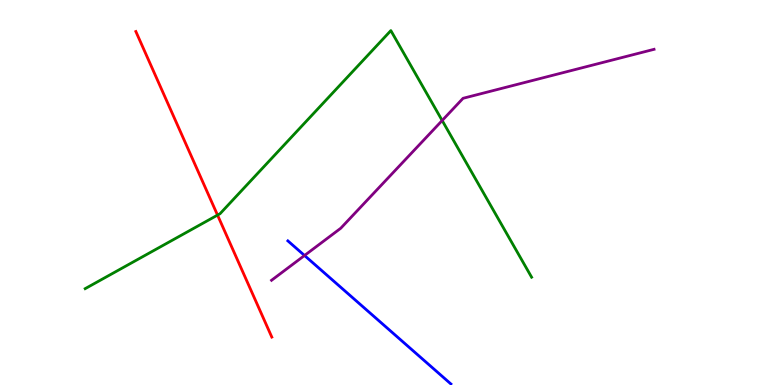[{'lines': ['blue', 'red'], 'intersections': []}, {'lines': ['green', 'red'], 'intersections': [{'x': 2.81, 'y': 4.41}]}, {'lines': ['purple', 'red'], 'intersections': []}, {'lines': ['blue', 'green'], 'intersections': []}, {'lines': ['blue', 'purple'], 'intersections': [{'x': 3.93, 'y': 3.36}]}, {'lines': ['green', 'purple'], 'intersections': [{'x': 5.71, 'y': 6.87}]}]